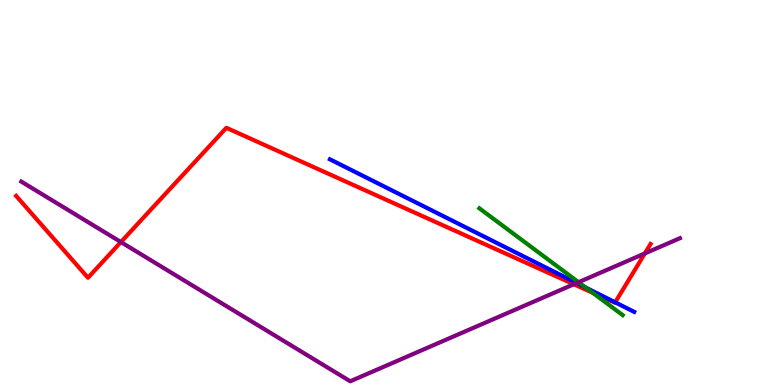[{'lines': ['blue', 'red'], 'intersections': [{'x': 7.94, 'y': 2.15}]}, {'lines': ['green', 'red'], 'intersections': [{'x': 7.65, 'y': 2.4}]}, {'lines': ['purple', 'red'], 'intersections': [{'x': 1.56, 'y': 3.71}, {'x': 7.4, 'y': 2.62}, {'x': 8.32, 'y': 3.42}]}, {'lines': ['blue', 'green'], 'intersections': [{'x': 7.56, 'y': 2.53}]}, {'lines': ['blue', 'purple'], 'intersections': [{'x': 7.44, 'y': 2.65}]}, {'lines': ['green', 'purple'], 'intersections': [{'x': 7.46, 'y': 2.67}]}]